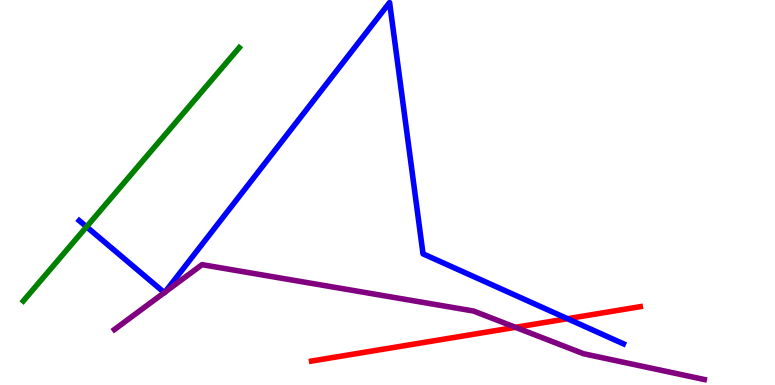[{'lines': ['blue', 'red'], 'intersections': [{'x': 7.32, 'y': 1.72}]}, {'lines': ['green', 'red'], 'intersections': []}, {'lines': ['purple', 'red'], 'intersections': [{'x': 6.65, 'y': 1.5}]}, {'lines': ['blue', 'green'], 'intersections': [{'x': 1.12, 'y': 4.11}]}, {'lines': ['blue', 'purple'], 'intersections': [{'x': 2.12, 'y': 2.4}, {'x': 2.13, 'y': 2.41}]}, {'lines': ['green', 'purple'], 'intersections': []}]